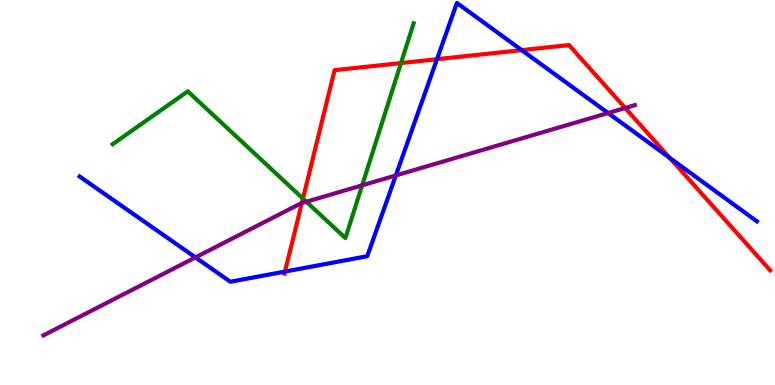[{'lines': ['blue', 'red'], 'intersections': [{'x': 3.68, 'y': 2.95}, {'x': 5.64, 'y': 8.46}, {'x': 6.73, 'y': 8.7}, {'x': 8.64, 'y': 5.9}]}, {'lines': ['green', 'red'], 'intersections': [{'x': 3.91, 'y': 4.84}, {'x': 5.17, 'y': 8.36}]}, {'lines': ['purple', 'red'], 'intersections': [{'x': 3.89, 'y': 4.73}, {'x': 8.07, 'y': 7.19}]}, {'lines': ['blue', 'green'], 'intersections': []}, {'lines': ['blue', 'purple'], 'intersections': [{'x': 2.52, 'y': 3.31}, {'x': 5.11, 'y': 5.44}, {'x': 7.85, 'y': 7.06}]}, {'lines': ['green', 'purple'], 'intersections': [{'x': 3.95, 'y': 4.76}, {'x': 4.67, 'y': 5.19}]}]